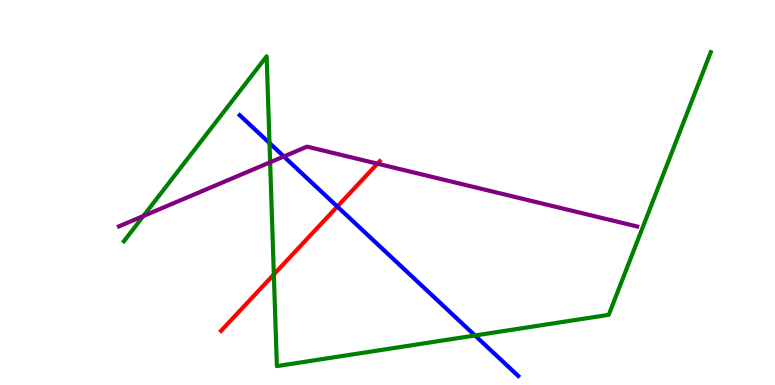[{'lines': ['blue', 'red'], 'intersections': [{'x': 4.35, 'y': 4.63}]}, {'lines': ['green', 'red'], 'intersections': [{'x': 3.53, 'y': 2.87}]}, {'lines': ['purple', 'red'], 'intersections': [{'x': 4.87, 'y': 5.75}]}, {'lines': ['blue', 'green'], 'intersections': [{'x': 3.48, 'y': 6.28}, {'x': 6.13, 'y': 1.29}]}, {'lines': ['blue', 'purple'], 'intersections': [{'x': 3.66, 'y': 5.94}]}, {'lines': ['green', 'purple'], 'intersections': [{'x': 1.85, 'y': 4.39}, {'x': 3.49, 'y': 5.78}]}]